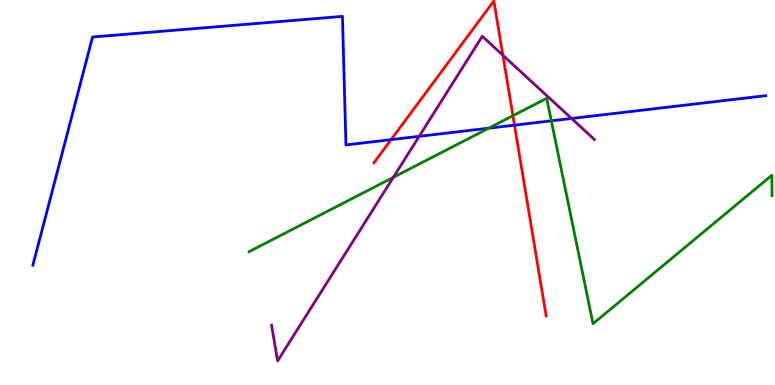[{'lines': ['blue', 'red'], 'intersections': [{'x': 5.05, 'y': 6.37}, {'x': 6.64, 'y': 6.75}]}, {'lines': ['green', 'red'], 'intersections': [{'x': 6.62, 'y': 6.99}]}, {'lines': ['purple', 'red'], 'intersections': [{'x': 6.49, 'y': 8.57}]}, {'lines': ['blue', 'green'], 'intersections': [{'x': 6.31, 'y': 6.67}, {'x': 7.11, 'y': 6.86}]}, {'lines': ['blue', 'purple'], 'intersections': [{'x': 5.41, 'y': 6.46}, {'x': 7.37, 'y': 6.92}]}, {'lines': ['green', 'purple'], 'intersections': [{'x': 5.08, 'y': 5.39}]}]